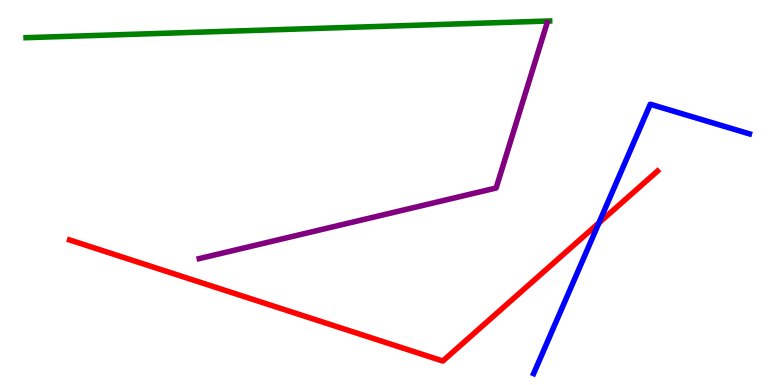[{'lines': ['blue', 'red'], 'intersections': [{'x': 7.73, 'y': 4.21}]}, {'lines': ['green', 'red'], 'intersections': []}, {'lines': ['purple', 'red'], 'intersections': []}, {'lines': ['blue', 'green'], 'intersections': []}, {'lines': ['blue', 'purple'], 'intersections': []}, {'lines': ['green', 'purple'], 'intersections': []}]